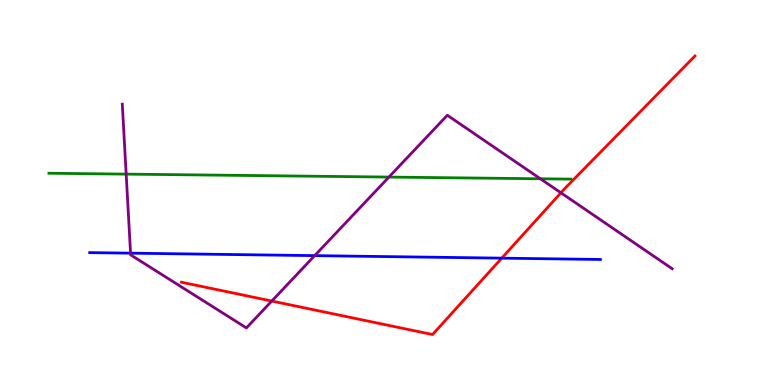[{'lines': ['blue', 'red'], 'intersections': [{'x': 6.47, 'y': 3.29}]}, {'lines': ['green', 'red'], 'intersections': []}, {'lines': ['purple', 'red'], 'intersections': [{'x': 3.51, 'y': 2.18}, {'x': 7.24, 'y': 4.99}]}, {'lines': ['blue', 'green'], 'intersections': []}, {'lines': ['blue', 'purple'], 'intersections': [{'x': 1.68, 'y': 3.42}, {'x': 4.06, 'y': 3.36}]}, {'lines': ['green', 'purple'], 'intersections': [{'x': 1.63, 'y': 5.48}, {'x': 5.02, 'y': 5.4}, {'x': 6.97, 'y': 5.36}]}]